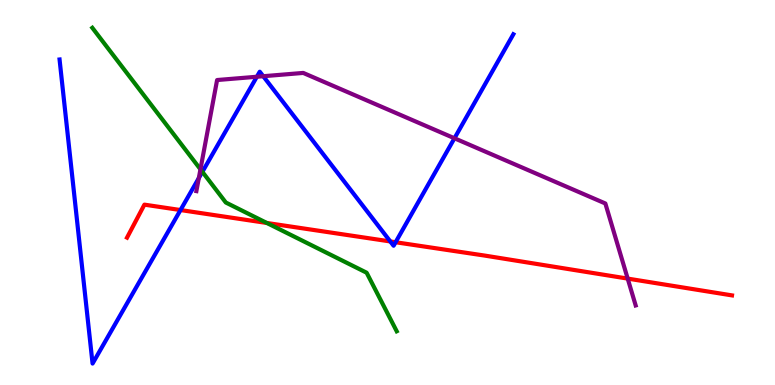[{'lines': ['blue', 'red'], 'intersections': [{'x': 2.33, 'y': 4.54}, {'x': 5.04, 'y': 3.73}, {'x': 5.1, 'y': 3.71}]}, {'lines': ['green', 'red'], 'intersections': [{'x': 3.44, 'y': 4.21}]}, {'lines': ['purple', 'red'], 'intersections': [{'x': 8.1, 'y': 2.76}]}, {'lines': ['blue', 'green'], 'intersections': [{'x': 2.61, 'y': 5.54}]}, {'lines': ['blue', 'purple'], 'intersections': [{'x': 2.57, 'y': 5.37}, {'x': 3.31, 'y': 8.01}, {'x': 3.4, 'y': 8.02}, {'x': 5.86, 'y': 6.41}]}, {'lines': ['green', 'purple'], 'intersections': [{'x': 2.59, 'y': 5.6}]}]